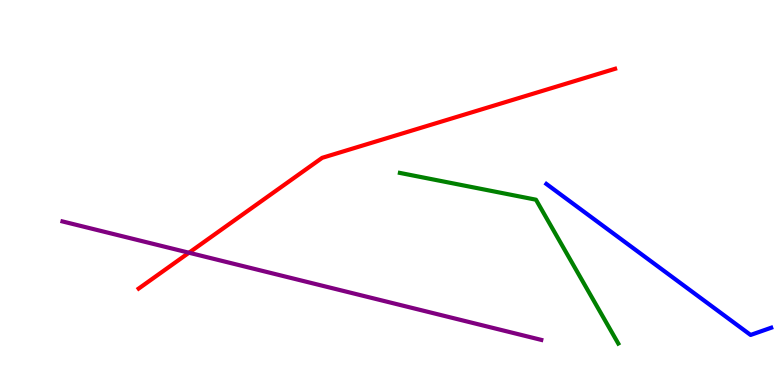[{'lines': ['blue', 'red'], 'intersections': []}, {'lines': ['green', 'red'], 'intersections': []}, {'lines': ['purple', 'red'], 'intersections': [{'x': 2.44, 'y': 3.44}]}, {'lines': ['blue', 'green'], 'intersections': []}, {'lines': ['blue', 'purple'], 'intersections': []}, {'lines': ['green', 'purple'], 'intersections': []}]